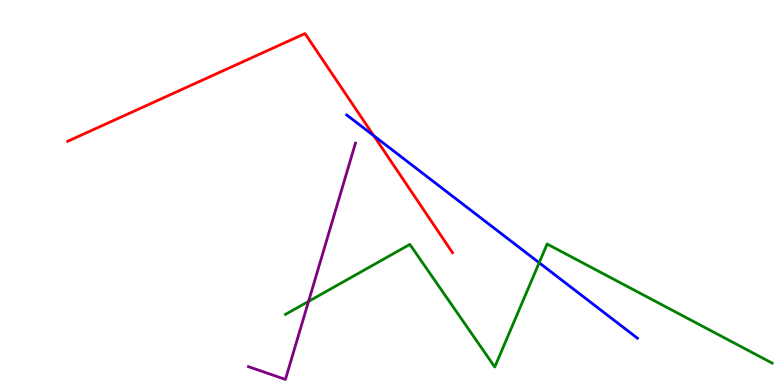[{'lines': ['blue', 'red'], 'intersections': [{'x': 4.82, 'y': 6.47}]}, {'lines': ['green', 'red'], 'intersections': []}, {'lines': ['purple', 'red'], 'intersections': []}, {'lines': ['blue', 'green'], 'intersections': [{'x': 6.96, 'y': 3.18}]}, {'lines': ['blue', 'purple'], 'intersections': []}, {'lines': ['green', 'purple'], 'intersections': [{'x': 3.98, 'y': 2.17}]}]